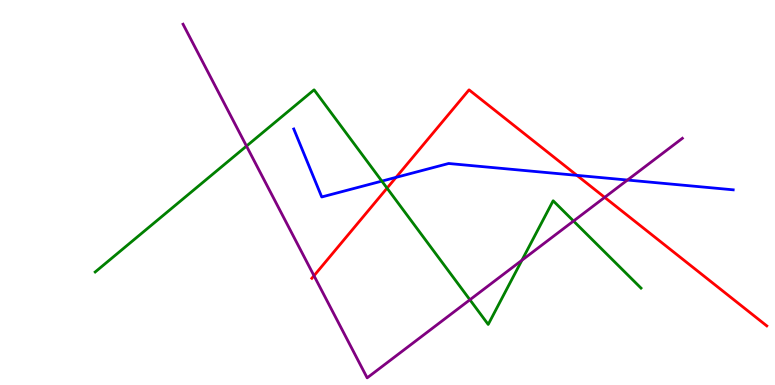[{'lines': ['blue', 'red'], 'intersections': [{'x': 5.11, 'y': 5.39}, {'x': 7.44, 'y': 5.45}]}, {'lines': ['green', 'red'], 'intersections': [{'x': 4.99, 'y': 5.11}]}, {'lines': ['purple', 'red'], 'intersections': [{'x': 4.05, 'y': 2.84}, {'x': 7.8, 'y': 4.87}]}, {'lines': ['blue', 'green'], 'intersections': [{'x': 4.93, 'y': 5.3}]}, {'lines': ['blue', 'purple'], 'intersections': [{'x': 8.1, 'y': 5.32}]}, {'lines': ['green', 'purple'], 'intersections': [{'x': 3.18, 'y': 6.21}, {'x': 6.06, 'y': 2.21}, {'x': 6.73, 'y': 3.24}, {'x': 7.4, 'y': 4.26}]}]